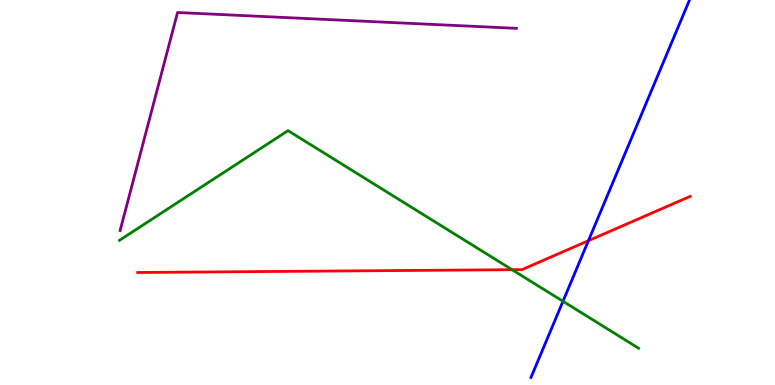[{'lines': ['blue', 'red'], 'intersections': [{'x': 7.59, 'y': 3.75}]}, {'lines': ['green', 'red'], 'intersections': [{'x': 6.61, 'y': 3.0}]}, {'lines': ['purple', 'red'], 'intersections': []}, {'lines': ['blue', 'green'], 'intersections': [{'x': 7.26, 'y': 2.17}]}, {'lines': ['blue', 'purple'], 'intersections': []}, {'lines': ['green', 'purple'], 'intersections': []}]